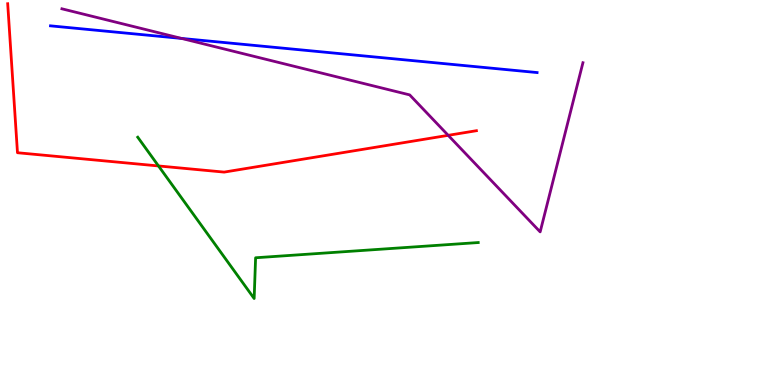[{'lines': ['blue', 'red'], 'intersections': []}, {'lines': ['green', 'red'], 'intersections': [{'x': 2.05, 'y': 5.69}]}, {'lines': ['purple', 'red'], 'intersections': [{'x': 5.78, 'y': 6.48}]}, {'lines': ['blue', 'green'], 'intersections': []}, {'lines': ['blue', 'purple'], 'intersections': [{'x': 2.34, 'y': 9.0}]}, {'lines': ['green', 'purple'], 'intersections': []}]